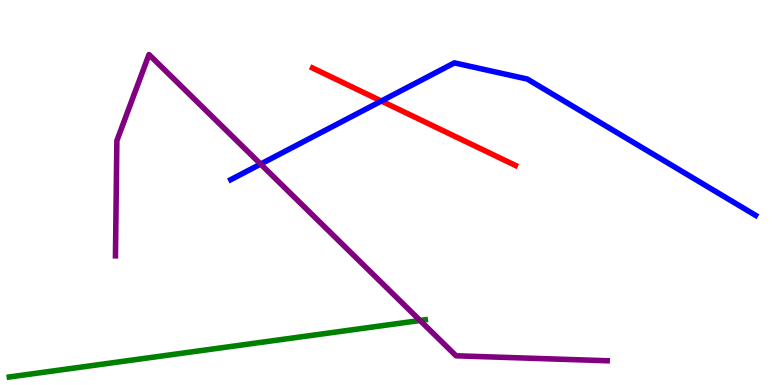[{'lines': ['blue', 'red'], 'intersections': [{'x': 4.92, 'y': 7.38}]}, {'lines': ['green', 'red'], 'intersections': []}, {'lines': ['purple', 'red'], 'intersections': []}, {'lines': ['blue', 'green'], 'intersections': []}, {'lines': ['blue', 'purple'], 'intersections': [{'x': 3.36, 'y': 5.74}]}, {'lines': ['green', 'purple'], 'intersections': [{'x': 5.42, 'y': 1.68}]}]